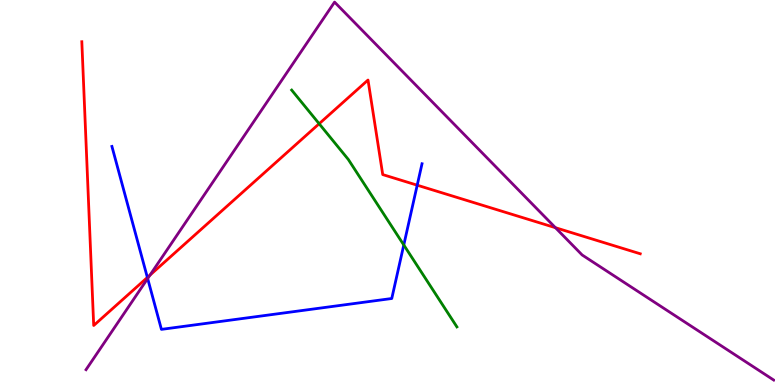[{'lines': ['blue', 'red'], 'intersections': [{'x': 1.9, 'y': 2.79}, {'x': 5.38, 'y': 5.19}]}, {'lines': ['green', 'red'], 'intersections': [{'x': 4.12, 'y': 6.79}]}, {'lines': ['purple', 'red'], 'intersections': [{'x': 1.93, 'y': 2.85}, {'x': 7.17, 'y': 4.09}]}, {'lines': ['blue', 'green'], 'intersections': [{'x': 5.21, 'y': 3.64}]}, {'lines': ['blue', 'purple'], 'intersections': [{'x': 1.91, 'y': 2.77}]}, {'lines': ['green', 'purple'], 'intersections': []}]